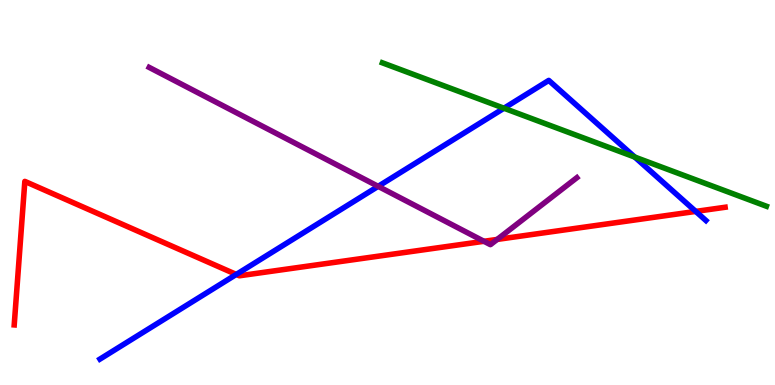[{'lines': ['blue', 'red'], 'intersections': [{'x': 3.05, 'y': 2.87}, {'x': 8.98, 'y': 4.51}]}, {'lines': ['green', 'red'], 'intersections': []}, {'lines': ['purple', 'red'], 'intersections': [{'x': 6.24, 'y': 3.73}, {'x': 6.42, 'y': 3.78}]}, {'lines': ['blue', 'green'], 'intersections': [{'x': 6.5, 'y': 7.19}, {'x': 8.19, 'y': 5.92}]}, {'lines': ['blue', 'purple'], 'intersections': [{'x': 4.88, 'y': 5.16}]}, {'lines': ['green', 'purple'], 'intersections': []}]